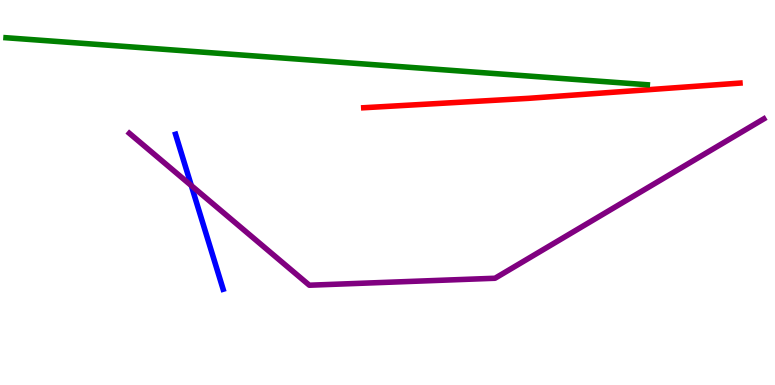[{'lines': ['blue', 'red'], 'intersections': []}, {'lines': ['green', 'red'], 'intersections': []}, {'lines': ['purple', 'red'], 'intersections': []}, {'lines': ['blue', 'green'], 'intersections': []}, {'lines': ['blue', 'purple'], 'intersections': [{'x': 2.47, 'y': 5.18}]}, {'lines': ['green', 'purple'], 'intersections': []}]